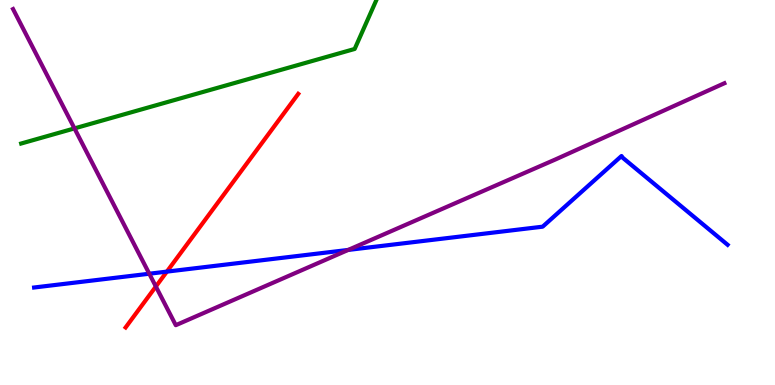[{'lines': ['blue', 'red'], 'intersections': [{'x': 2.15, 'y': 2.94}]}, {'lines': ['green', 'red'], 'intersections': []}, {'lines': ['purple', 'red'], 'intersections': [{'x': 2.01, 'y': 2.56}]}, {'lines': ['blue', 'green'], 'intersections': []}, {'lines': ['blue', 'purple'], 'intersections': [{'x': 1.93, 'y': 2.89}, {'x': 4.49, 'y': 3.51}]}, {'lines': ['green', 'purple'], 'intersections': [{'x': 0.961, 'y': 6.66}]}]